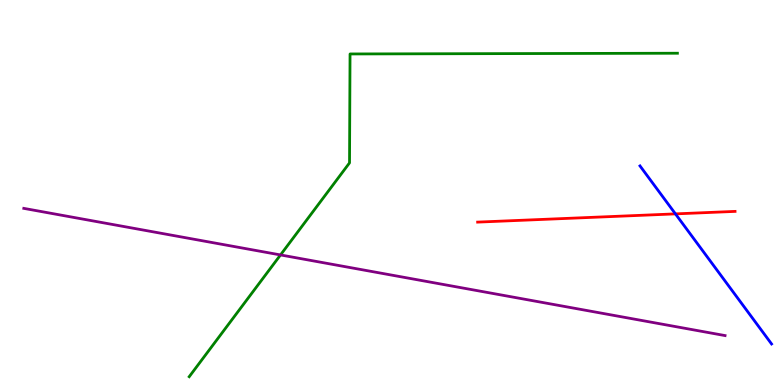[{'lines': ['blue', 'red'], 'intersections': [{'x': 8.72, 'y': 4.44}]}, {'lines': ['green', 'red'], 'intersections': []}, {'lines': ['purple', 'red'], 'intersections': []}, {'lines': ['blue', 'green'], 'intersections': []}, {'lines': ['blue', 'purple'], 'intersections': []}, {'lines': ['green', 'purple'], 'intersections': [{'x': 3.62, 'y': 3.38}]}]